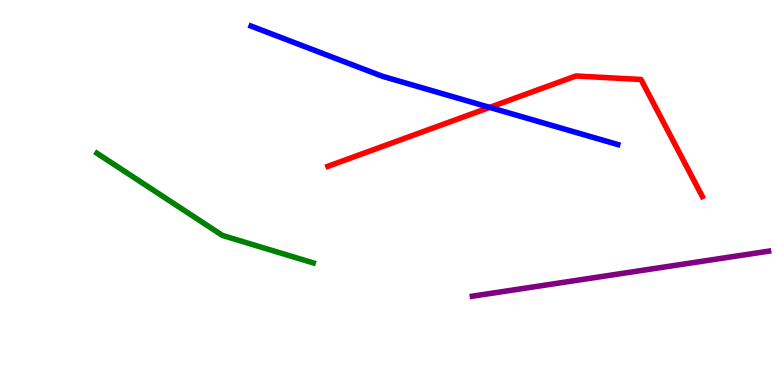[{'lines': ['blue', 'red'], 'intersections': [{'x': 6.32, 'y': 7.21}]}, {'lines': ['green', 'red'], 'intersections': []}, {'lines': ['purple', 'red'], 'intersections': []}, {'lines': ['blue', 'green'], 'intersections': []}, {'lines': ['blue', 'purple'], 'intersections': []}, {'lines': ['green', 'purple'], 'intersections': []}]